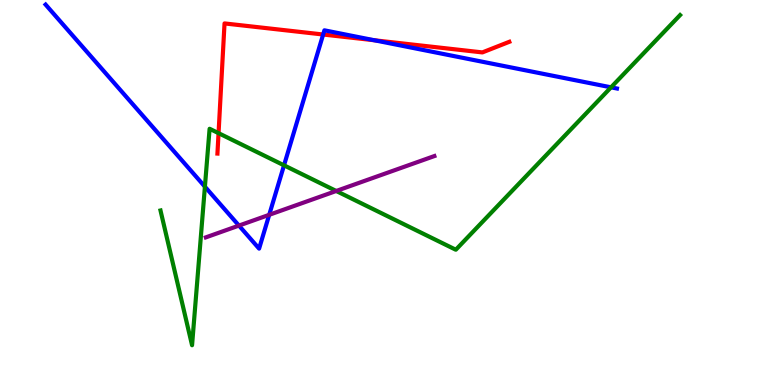[{'lines': ['blue', 'red'], 'intersections': [{'x': 4.17, 'y': 9.1}, {'x': 4.83, 'y': 8.95}]}, {'lines': ['green', 'red'], 'intersections': [{'x': 2.82, 'y': 6.54}]}, {'lines': ['purple', 'red'], 'intersections': []}, {'lines': ['blue', 'green'], 'intersections': [{'x': 2.64, 'y': 5.15}, {'x': 3.66, 'y': 5.71}, {'x': 7.88, 'y': 7.73}]}, {'lines': ['blue', 'purple'], 'intersections': [{'x': 3.08, 'y': 4.14}, {'x': 3.47, 'y': 4.42}]}, {'lines': ['green', 'purple'], 'intersections': [{'x': 4.34, 'y': 5.04}]}]